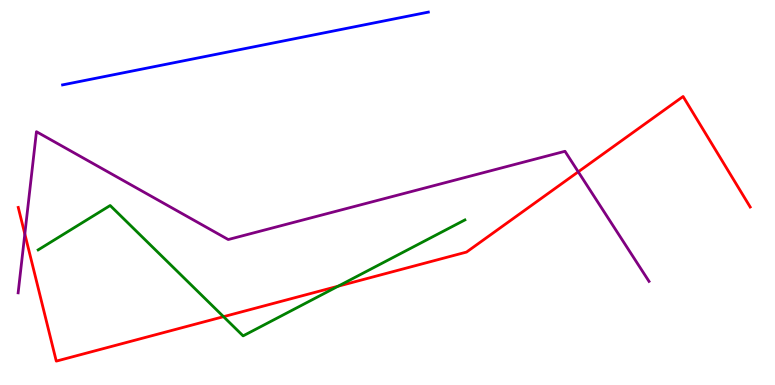[{'lines': ['blue', 'red'], 'intersections': []}, {'lines': ['green', 'red'], 'intersections': [{'x': 2.88, 'y': 1.77}, {'x': 4.36, 'y': 2.57}]}, {'lines': ['purple', 'red'], 'intersections': [{'x': 0.32, 'y': 3.92}, {'x': 7.46, 'y': 5.54}]}, {'lines': ['blue', 'green'], 'intersections': []}, {'lines': ['blue', 'purple'], 'intersections': []}, {'lines': ['green', 'purple'], 'intersections': []}]